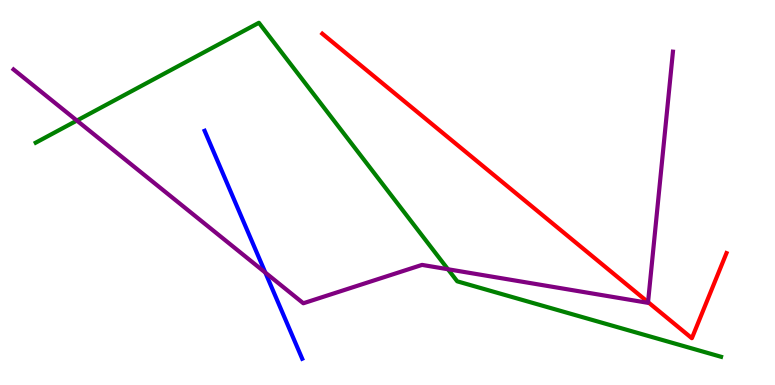[{'lines': ['blue', 'red'], 'intersections': []}, {'lines': ['green', 'red'], 'intersections': []}, {'lines': ['purple', 'red'], 'intersections': [{'x': 8.36, 'y': 2.15}]}, {'lines': ['blue', 'green'], 'intersections': []}, {'lines': ['blue', 'purple'], 'intersections': [{'x': 3.42, 'y': 2.92}]}, {'lines': ['green', 'purple'], 'intersections': [{'x': 0.992, 'y': 6.87}, {'x': 5.78, 'y': 3.01}]}]